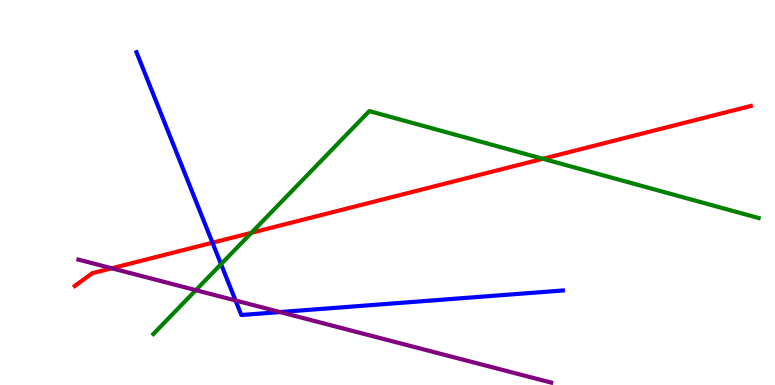[{'lines': ['blue', 'red'], 'intersections': [{'x': 2.74, 'y': 3.7}]}, {'lines': ['green', 'red'], 'intersections': [{'x': 3.24, 'y': 3.95}, {'x': 7.01, 'y': 5.88}]}, {'lines': ['purple', 'red'], 'intersections': [{'x': 1.44, 'y': 3.03}]}, {'lines': ['blue', 'green'], 'intersections': [{'x': 2.85, 'y': 3.14}]}, {'lines': ['blue', 'purple'], 'intersections': [{'x': 3.04, 'y': 2.2}, {'x': 3.61, 'y': 1.89}]}, {'lines': ['green', 'purple'], 'intersections': [{'x': 2.53, 'y': 2.46}]}]